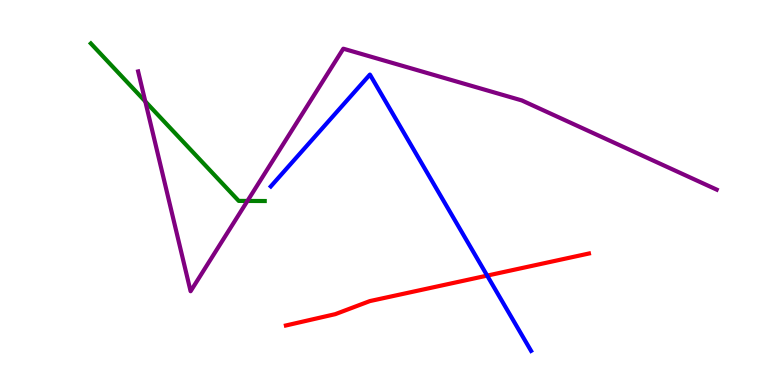[{'lines': ['blue', 'red'], 'intersections': [{'x': 6.29, 'y': 2.84}]}, {'lines': ['green', 'red'], 'intersections': []}, {'lines': ['purple', 'red'], 'intersections': []}, {'lines': ['blue', 'green'], 'intersections': []}, {'lines': ['blue', 'purple'], 'intersections': []}, {'lines': ['green', 'purple'], 'intersections': [{'x': 1.87, 'y': 7.37}, {'x': 3.19, 'y': 4.78}]}]